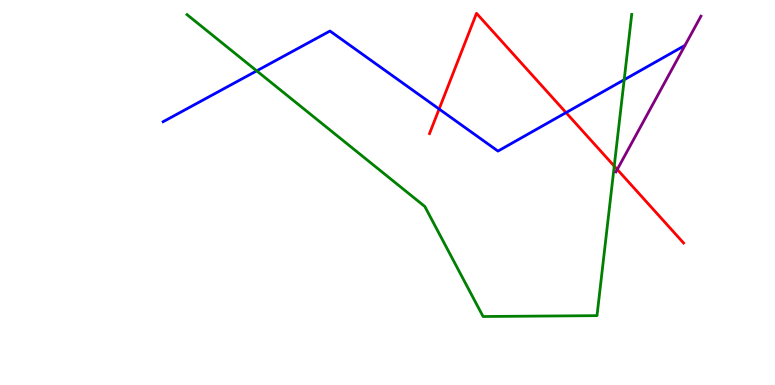[{'lines': ['blue', 'red'], 'intersections': [{'x': 5.67, 'y': 7.17}, {'x': 7.3, 'y': 7.07}]}, {'lines': ['green', 'red'], 'intersections': [{'x': 7.93, 'y': 5.69}]}, {'lines': ['purple', 'red'], 'intersections': [{'x': 7.96, 'y': 5.6}]}, {'lines': ['blue', 'green'], 'intersections': [{'x': 3.31, 'y': 8.16}, {'x': 8.05, 'y': 7.93}]}, {'lines': ['blue', 'purple'], 'intersections': []}, {'lines': ['green', 'purple'], 'intersections': []}]